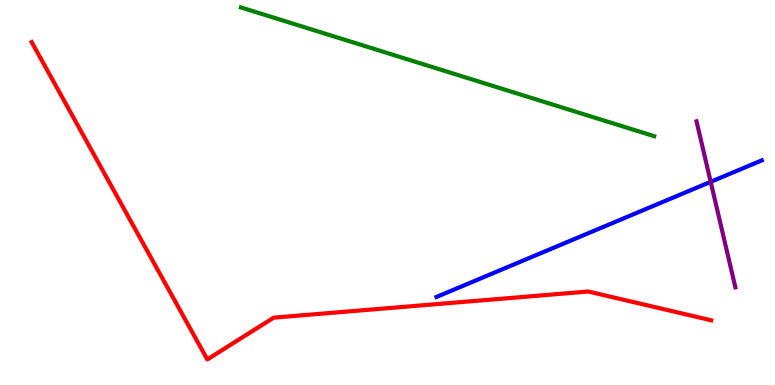[{'lines': ['blue', 'red'], 'intersections': []}, {'lines': ['green', 'red'], 'intersections': []}, {'lines': ['purple', 'red'], 'intersections': []}, {'lines': ['blue', 'green'], 'intersections': []}, {'lines': ['blue', 'purple'], 'intersections': [{'x': 9.17, 'y': 5.28}]}, {'lines': ['green', 'purple'], 'intersections': []}]